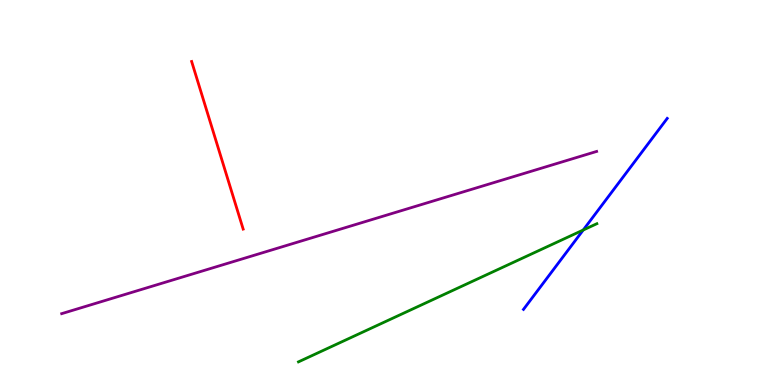[{'lines': ['blue', 'red'], 'intersections': []}, {'lines': ['green', 'red'], 'intersections': []}, {'lines': ['purple', 'red'], 'intersections': []}, {'lines': ['blue', 'green'], 'intersections': [{'x': 7.53, 'y': 4.03}]}, {'lines': ['blue', 'purple'], 'intersections': []}, {'lines': ['green', 'purple'], 'intersections': []}]